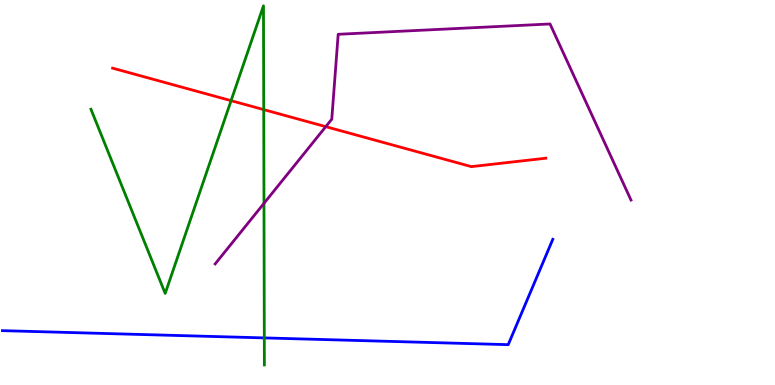[{'lines': ['blue', 'red'], 'intersections': []}, {'lines': ['green', 'red'], 'intersections': [{'x': 2.98, 'y': 7.39}, {'x': 3.4, 'y': 7.15}]}, {'lines': ['purple', 'red'], 'intersections': [{'x': 4.2, 'y': 6.71}]}, {'lines': ['blue', 'green'], 'intersections': [{'x': 3.41, 'y': 1.22}]}, {'lines': ['blue', 'purple'], 'intersections': []}, {'lines': ['green', 'purple'], 'intersections': [{'x': 3.41, 'y': 4.72}]}]